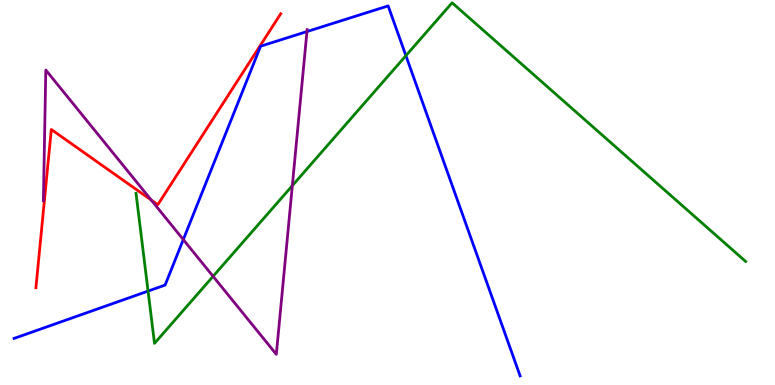[{'lines': ['blue', 'red'], 'intersections': []}, {'lines': ['green', 'red'], 'intersections': []}, {'lines': ['purple', 'red'], 'intersections': [{'x': 1.95, 'y': 4.81}]}, {'lines': ['blue', 'green'], 'intersections': [{'x': 1.91, 'y': 2.44}, {'x': 5.24, 'y': 8.55}]}, {'lines': ['blue', 'purple'], 'intersections': [{'x': 2.36, 'y': 3.78}, {'x': 3.96, 'y': 9.18}]}, {'lines': ['green', 'purple'], 'intersections': [{'x': 2.75, 'y': 2.82}, {'x': 3.77, 'y': 5.18}]}]